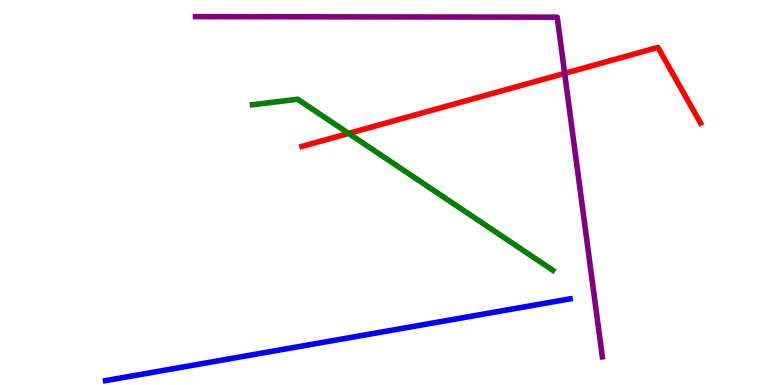[{'lines': ['blue', 'red'], 'intersections': []}, {'lines': ['green', 'red'], 'intersections': [{'x': 4.5, 'y': 6.53}]}, {'lines': ['purple', 'red'], 'intersections': [{'x': 7.29, 'y': 8.09}]}, {'lines': ['blue', 'green'], 'intersections': []}, {'lines': ['blue', 'purple'], 'intersections': []}, {'lines': ['green', 'purple'], 'intersections': []}]